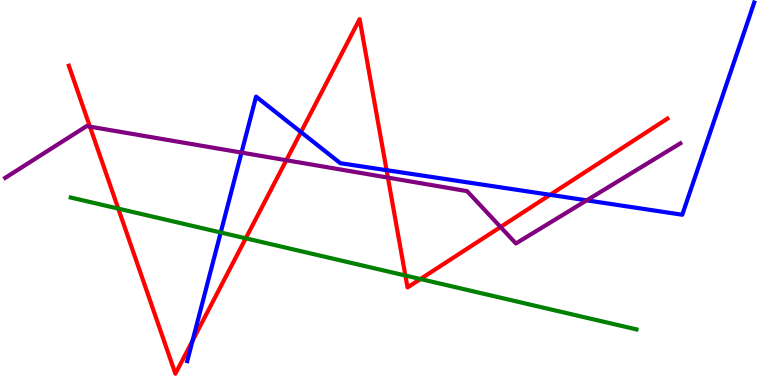[{'lines': ['blue', 'red'], 'intersections': [{'x': 2.48, 'y': 1.15}, {'x': 3.88, 'y': 6.57}, {'x': 4.99, 'y': 5.58}, {'x': 7.1, 'y': 4.94}]}, {'lines': ['green', 'red'], 'intersections': [{'x': 1.53, 'y': 4.58}, {'x': 3.17, 'y': 3.81}, {'x': 5.23, 'y': 2.84}, {'x': 5.43, 'y': 2.75}]}, {'lines': ['purple', 'red'], 'intersections': [{'x': 1.16, 'y': 6.71}, {'x': 3.69, 'y': 5.84}, {'x': 5.01, 'y': 5.39}, {'x': 6.46, 'y': 4.1}]}, {'lines': ['blue', 'green'], 'intersections': [{'x': 2.85, 'y': 3.96}]}, {'lines': ['blue', 'purple'], 'intersections': [{'x': 3.12, 'y': 6.04}, {'x': 7.57, 'y': 4.8}]}, {'lines': ['green', 'purple'], 'intersections': []}]